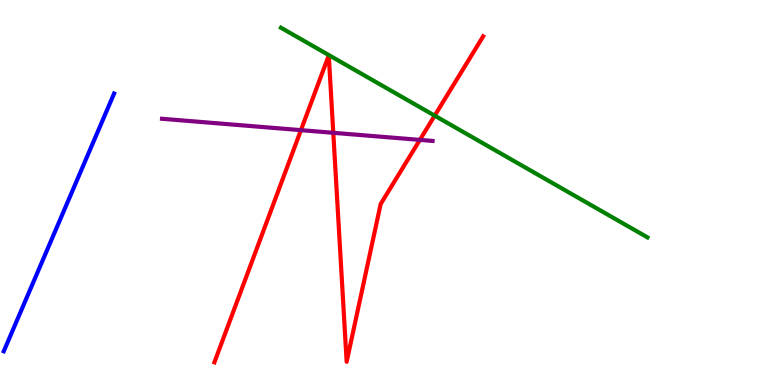[{'lines': ['blue', 'red'], 'intersections': []}, {'lines': ['green', 'red'], 'intersections': [{'x': 5.61, 'y': 7.0}]}, {'lines': ['purple', 'red'], 'intersections': [{'x': 3.88, 'y': 6.62}, {'x': 4.3, 'y': 6.55}, {'x': 5.42, 'y': 6.37}]}, {'lines': ['blue', 'green'], 'intersections': []}, {'lines': ['blue', 'purple'], 'intersections': []}, {'lines': ['green', 'purple'], 'intersections': []}]